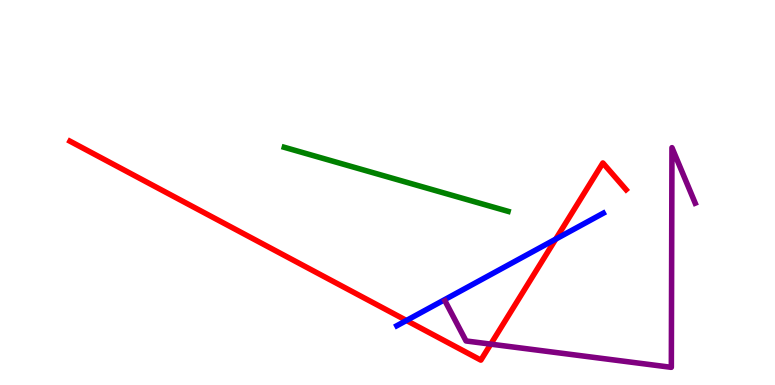[{'lines': ['blue', 'red'], 'intersections': [{'x': 5.24, 'y': 1.68}, {'x': 7.17, 'y': 3.79}]}, {'lines': ['green', 'red'], 'intersections': []}, {'lines': ['purple', 'red'], 'intersections': [{'x': 6.33, 'y': 1.06}]}, {'lines': ['blue', 'green'], 'intersections': []}, {'lines': ['blue', 'purple'], 'intersections': []}, {'lines': ['green', 'purple'], 'intersections': []}]